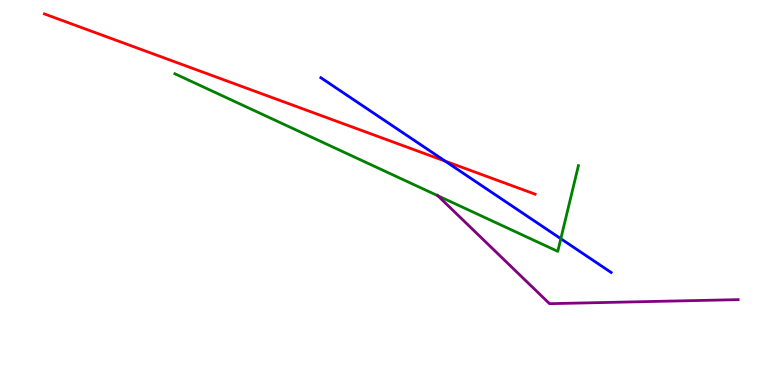[{'lines': ['blue', 'red'], 'intersections': [{'x': 5.74, 'y': 5.81}]}, {'lines': ['green', 'red'], 'intersections': []}, {'lines': ['purple', 'red'], 'intersections': []}, {'lines': ['blue', 'green'], 'intersections': [{'x': 7.24, 'y': 3.8}]}, {'lines': ['blue', 'purple'], 'intersections': []}, {'lines': ['green', 'purple'], 'intersections': [{'x': 5.65, 'y': 4.92}]}]